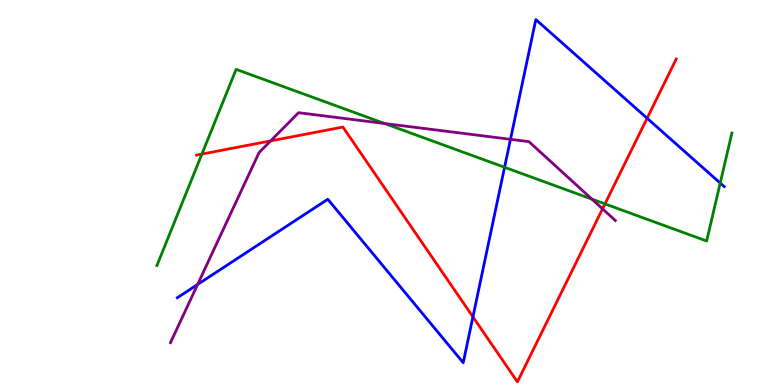[{'lines': ['blue', 'red'], 'intersections': [{'x': 6.1, 'y': 1.77}, {'x': 8.35, 'y': 6.93}]}, {'lines': ['green', 'red'], 'intersections': [{'x': 2.61, 'y': 6.0}, {'x': 7.81, 'y': 4.7}]}, {'lines': ['purple', 'red'], 'intersections': [{'x': 3.49, 'y': 6.34}, {'x': 7.77, 'y': 4.58}]}, {'lines': ['blue', 'green'], 'intersections': [{'x': 6.51, 'y': 5.66}, {'x': 9.29, 'y': 5.25}]}, {'lines': ['blue', 'purple'], 'intersections': [{'x': 2.55, 'y': 2.61}, {'x': 6.59, 'y': 6.38}]}, {'lines': ['green', 'purple'], 'intersections': [{'x': 4.96, 'y': 6.79}, {'x': 7.64, 'y': 4.83}]}]